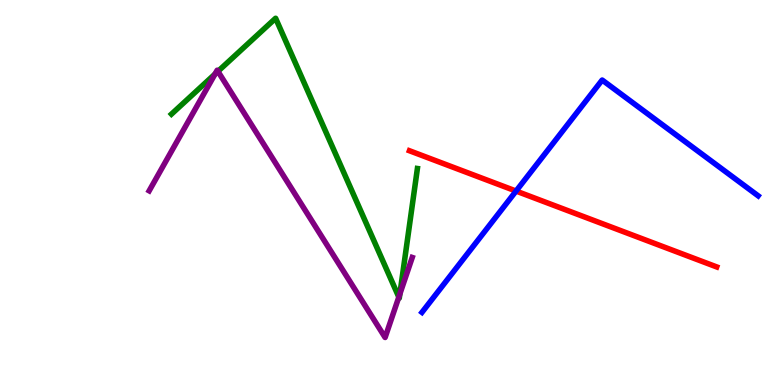[{'lines': ['blue', 'red'], 'intersections': [{'x': 6.66, 'y': 5.04}]}, {'lines': ['green', 'red'], 'intersections': []}, {'lines': ['purple', 'red'], 'intersections': []}, {'lines': ['blue', 'green'], 'intersections': []}, {'lines': ['blue', 'purple'], 'intersections': []}, {'lines': ['green', 'purple'], 'intersections': [{'x': 2.77, 'y': 8.08}, {'x': 2.81, 'y': 8.15}, {'x': 5.15, 'y': 2.28}, {'x': 5.16, 'y': 2.36}]}]